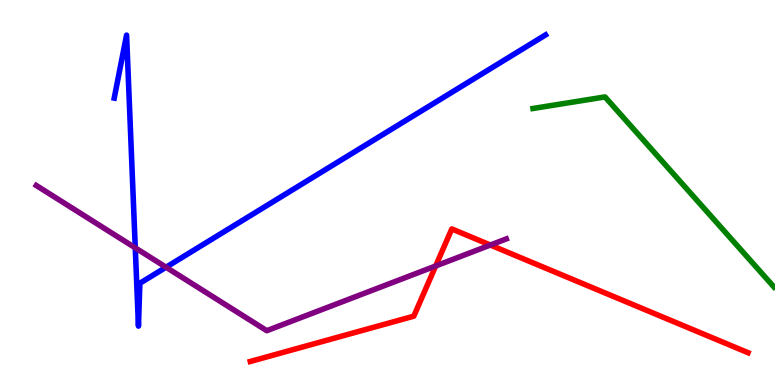[{'lines': ['blue', 'red'], 'intersections': []}, {'lines': ['green', 'red'], 'intersections': []}, {'lines': ['purple', 'red'], 'intersections': [{'x': 5.62, 'y': 3.09}, {'x': 6.33, 'y': 3.64}]}, {'lines': ['blue', 'green'], 'intersections': []}, {'lines': ['blue', 'purple'], 'intersections': [{'x': 1.75, 'y': 3.56}, {'x': 2.14, 'y': 3.06}]}, {'lines': ['green', 'purple'], 'intersections': []}]